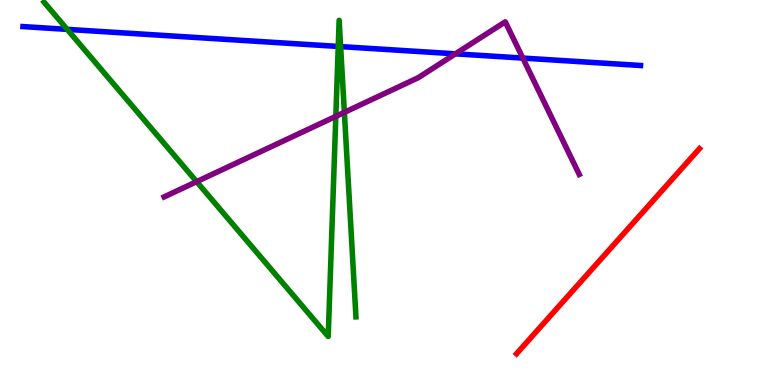[{'lines': ['blue', 'red'], 'intersections': []}, {'lines': ['green', 'red'], 'intersections': []}, {'lines': ['purple', 'red'], 'intersections': []}, {'lines': ['blue', 'green'], 'intersections': [{'x': 0.867, 'y': 9.24}, {'x': 4.36, 'y': 8.79}, {'x': 4.4, 'y': 8.79}]}, {'lines': ['blue', 'purple'], 'intersections': [{'x': 5.88, 'y': 8.6}, {'x': 6.75, 'y': 8.49}]}, {'lines': ['green', 'purple'], 'intersections': [{'x': 2.54, 'y': 5.28}, {'x': 4.33, 'y': 6.98}, {'x': 4.44, 'y': 7.08}]}]